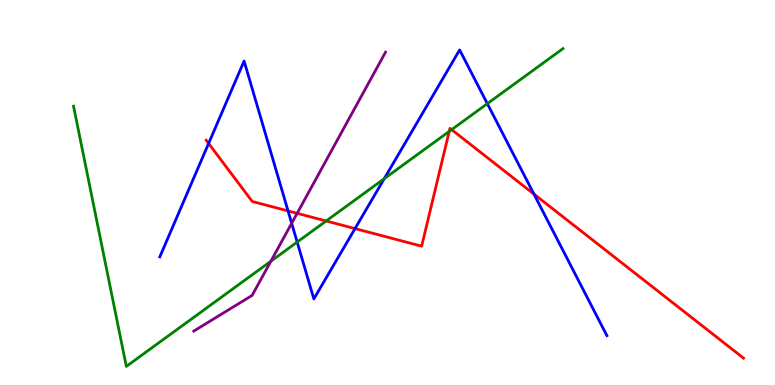[{'lines': ['blue', 'red'], 'intersections': [{'x': 2.69, 'y': 6.27}, {'x': 3.72, 'y': 4.52}, {'x': 4.58, 'y': 4.06}, {'x': 6.89, 'y': 4.96}]}, {'lines': ['green', 'red'], 'intersections': [{'x': 4.21, 'y': 4.26}, {'x': 5.8, 'y': 6.59}, {'x': 5.83, 'y': 6.63}]}, {'lines': ['purple', 'red'], 'intersections': [{'x': 3.83, 'y': 4.46}]}, {'lines': ['blue', 'green'], 'intersections': [{'x': 3.83, 'y': 3.71}, {'x': 4.96, 'y': 5.36}, {'x': 6.29, 'y': 7.31}]}, {'lines': ['blue', 'purple'], 'intersections': [{'x': 3.76, 'y': 4.2}]}, {'lines': ['green', 'purple'], 'intersections': [{'x': 3.5, 'y': 3.22}]}]